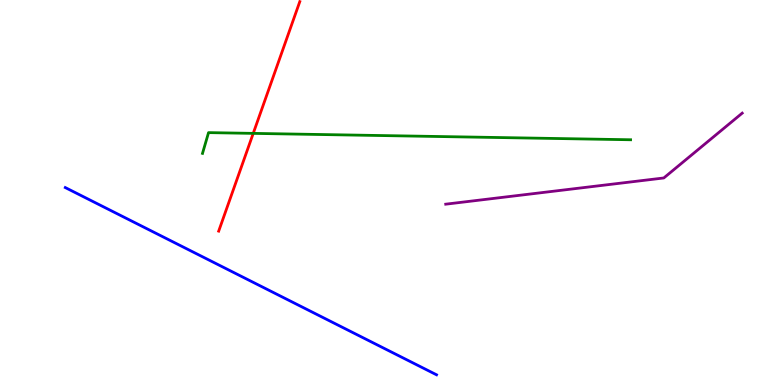[{'lines': ['blue', 'red'], 'intersections': []}, {'lines': ['green', 'red'], 'intersections': [{'x': 3.27, 'y': 6.54}]}, {'lines': ['purple', 'red'], 'intersections': []}, {'lines': ['blue', 'green'], 'intersections': []}, {'lines': ['blue', 'purple'], 'intersections': []}, {'lines': ['green', 'purple'], 'intersections': []}]